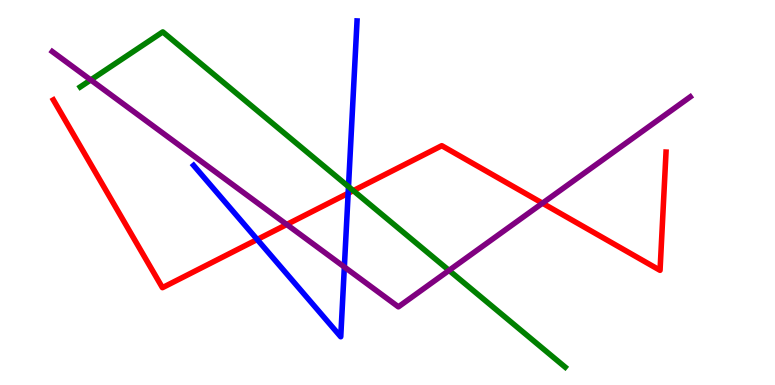[{'lines': ['blue', 'red'], 'intersections': [{'x': 3.32, 'y': 3.78}, {'x': 4.49, 'y': 4.98}]}, {'lines': ['green', 'red'], 'intersections': [{'x': 4.56, 'y': 5.05}]}, {'lines': ['purple', 'red'], 'intersections': [{'x': 3.7, 'y': 4.17}, {'x': 7.0, 'y': 4.72}]}, {'lines': ['blue', 'green'], 'intersections': [{'x': 4.5, 'y': 5.15}]}, {'lines': ['blue', 'purple'], 'intersections': [{'x': 4.44, 'y': 3.07}]}, {'lines': ['green', 'purple'], 'intersections': [{'x': 1.17, 'y': 7.92}, {'x': 5.79, 'y': 2.98}]}]